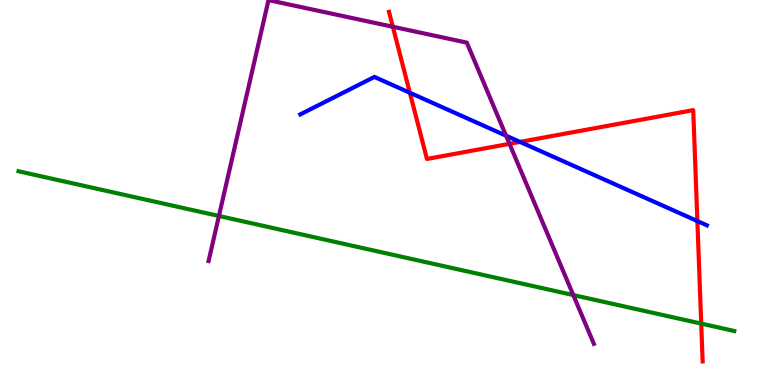[{'lines': ['blue', 'red'], 'intersections': [{'x': 5.29, 'y': 7.59}, {'x': 6.71, 'y': 6.31}, {'x': 9.0, 'y': 4.26}]}, {'lines': ['green', 'red'], 'intersections': [{'x': 9.05, 'y': 1.59}]}, {'lines': ['purple', 'red'], 'intersections': [{'x': 5.07, 'y': 9.3}, {'x': 6.57, 'y': 6.26}]}, {'lines': ['blue', 'green'], 'intersections': []}, {'lines': ['blue', 'purple'], 'intersections': [{'x': 6.53, 'y': 6.48}]}, {'lines': ['green', 'purple'], 'intersections': [{'x': 2.82, 'y': 4.39}, {'x': 7.4, 'y': 2.34}]}]